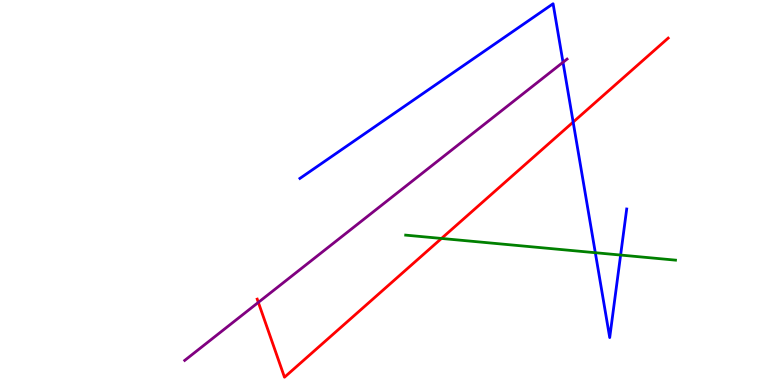[{'lines': ['blue', 'red'], 'intersections': [{'x': 7.4, 'y': 6.83}]}, {'lines': ['green', 'red'], 'intersections': [{'x': 5.7, 'y': 3.81}]}, {'lines': ['purple', 'red'], 'intersections': [{'x': 3.33, 'y': 2.15}]}, {'lines': ['blue', 'green'], 'intersections': [{'x': 7.68, 'y': 3.44}, {'x': 8.01, 'y': 3.38}]}, {'lines': ['blue', 'purple'], 'intersections': [{'x': 7.26, 'y': 8.38}]}, {'lines': ['green', 'purple'], 'intersections': []}]